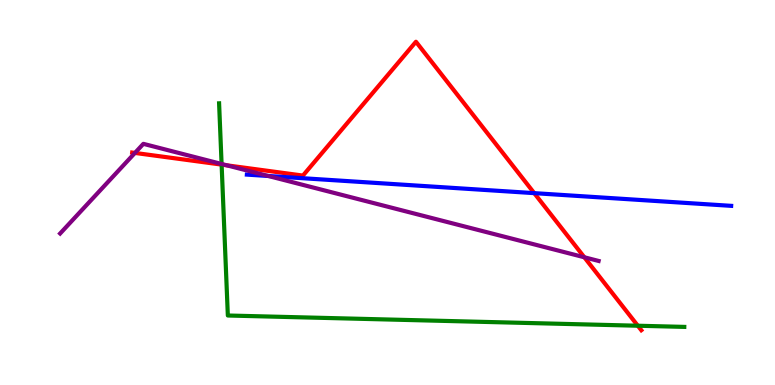[{'lines': ['blue', 'red'], 'intersections': [{'x': 6.89, 'y': 4.98}]}, {'lines': ['green', 'red'], 'intersections': [{'x': 2.86, 'y': 5.72}, {'x': 8.23, 'y': 1.54}]}, {'lines': ['purple', 'red'], 'intersections': [{'x': 1.74, 'y': 6.03}, {'x': 2.93, 'y': 5.71}, {'x': 7.54, 'y': 3.32}]}, {'lines': ['blue', 'green'], 'intersections': []}, {'lines': ['blue', 'purple'], 'intersections': [{'x': 3.46, 'y': 5.43}]}, {'lines': ['green', 'purple'], 'intersections': [{'x': 2.86, 'y': 5.74}]}]